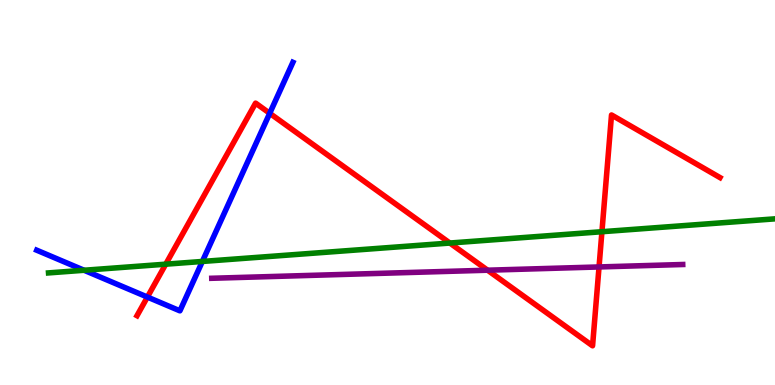[{'lines': ['blue', 'red'], 'intersections': [{'x': 1.9, 'y': 2.28}, {'x': 3.48, 'y': 7.06}]}, {'lines': ['green', 'red'], 'intersections': [{'x': 2.14, 'y': 3.14}, {'x': 5.8, 'y': 3.69}, {'x': 7.77, 'y': 3.98}]}, {'lines': ['purple', 'red'], 'intersections': [{'x': 6.29, 'y': 2.98}, {'x': 7.73, 'y': 3.07}]}, {'lines': ['blue', 'green'], 'intersections': [{'x': 1.08, 'y': 2.98}, {'x': 2.61, 'y': 3.21}]}, {'lines': ['blue', 'purple'], 'intersections': []}, {'lines': ['green', 'purple'], 'intersections': []}]